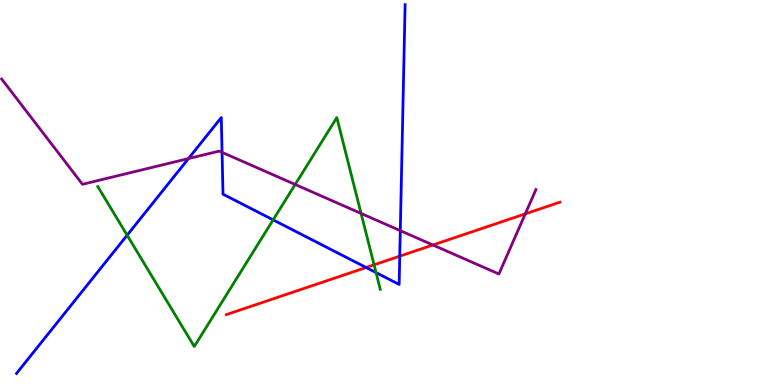[{'lines': ['blue', 'red'], 'intersections': [{'x': 4.72, 'y': 3.05}, {'x': 5.16, 'y': 3.35}]}, {'lines': ['green', 'red'], 'intersections': [{'x': 4.83, 'y': 3.12}]}, {'lines': ['purple', 'red'], 'intersections': [{'x': 5.59, 'y': 3.64}, {'x': 6.78, 'y': 4.45}]}, {'lines': ['blue', 'green'], 'intersections': [{'x': 1.64, 'y': 3.89}, {'x': 3.52, 'y': 4.29}, {'x': 4.85, 'y': 2.92}]}, {'lines': ['blue', 'purple'], 'intersections': [{'x': 2.43, 'y': 5.88}, {'x': 2.87, 'y': 6.04}, {'x': 5.17, 'y': 4.01}]}, {'lines': ['green', 'purple'], 'intersections': [{'x': 3.81, 'y': 5.21}, {'x': 4.66, 'y': 4.46}]}]